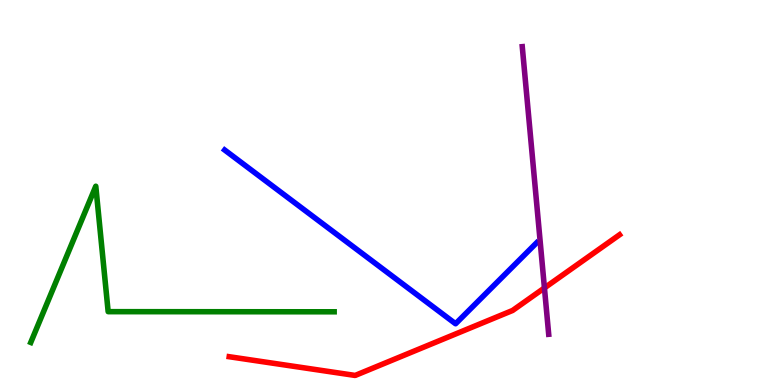[{'lines': ['blue', 'red'], 'intersections': []}, {'lines': ['green', 'red'], 'intersections': []}, {'lines': ['purple', 'red'], 'intersections': [{'x': 7.02, 'y': 2.52}]}, {'lines': ['blue', 'green'], 'intersections': []}, {'lines': ['blue', 'purple'], 'intersections': []}, {'lines': ['green', 'purple'], 'intersections': []}]